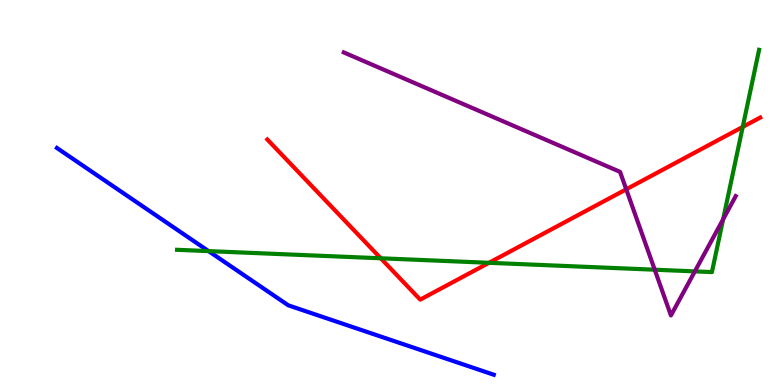[{'lines': ['blue', 'red'], 'intersections': []}, {'lines': ['green', 'red'], 'intersections': [{'x': 4.91, 'y': 3.29}, {'x': 6.31, 'y': 3.17}, {'x': 9.58, 'y': 6.7}]}, {'lines': ['purple', 'red'], 'intersections': [{'x': 8.08, 'y': 5.08}]}, {'lines': ['blue', 'green'], 'intersections': [{'x': 2.69, 'y': 3.48}]}, {'lines': ['blue', 'purple'], 'intersections': []}, {'lines': ['green', 'purple'], 'intersections': [{'x': 8.45, 'y': 2.99}, {'x': 8.97, 'y': 2.95}, {'x': 9.33, 'y': 4.3}]}]